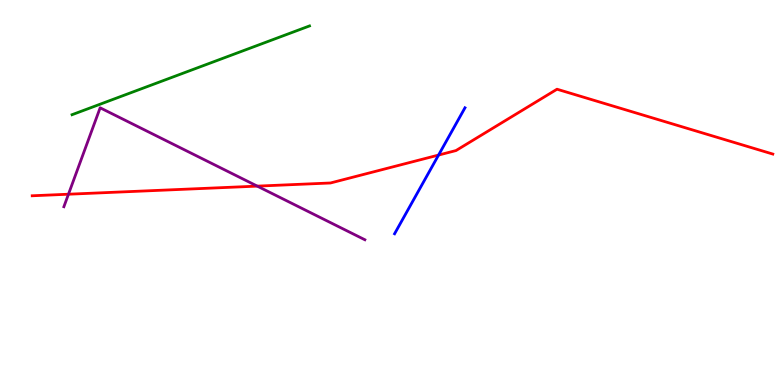[{'lines': ['blue', 'red'], 'intersections': [{'x': 5.66, 'y': 5.97}]}, {'lines': ['green', 'red'], 'intersections': []}, {'lines': ['purple', 'red'], 'intersections': [{'x': 0.883, 'y': 4.96}, {'x': 3.32, 'y': 5.17}]}, {'lines': ['blue', 'green'], 'intersections': []}, {'lines': ['blue', 'purple'], 'intersections': []}, {'lines': ['green', 'purple'], 'intersections': []}]